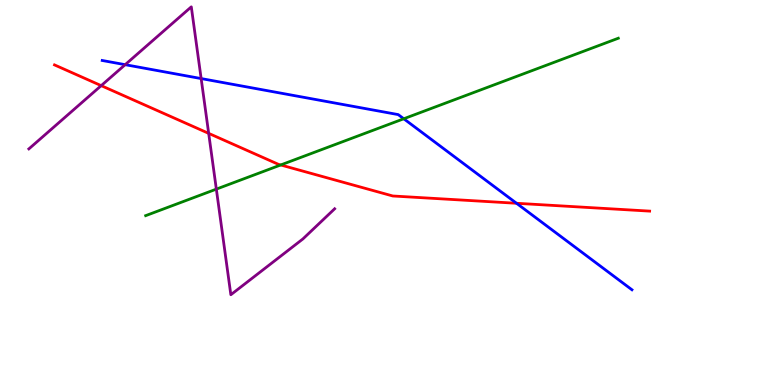[{'lines': ['blue', 'red'], 'intersections': [{'x': 6.66, 'y': 4.72}]}, {'lines': ['green', 'red'], 'intersections': [{'x': 3.62, 'y': 5.72}]}, {'lines': ['purple', 'red'], 'intersections': [{'x': 1.31, 'y': 7.78}, {'x': 2.69, 'y': 6.54}]}, {'lines': ['blue', 'green'], 'intersections': [{'x': 5.21, 'y': 6.92}]}, {'lines': ['blue', 'purple'], 'intersections': [{'x': 1.62, 'y': 8.32}, {'x': 2.6, 'y': 7.96}]}, {'lines': ['green', 'purple'], 'intersections': [{'x': 2.79, 'y': 5.09}]}]